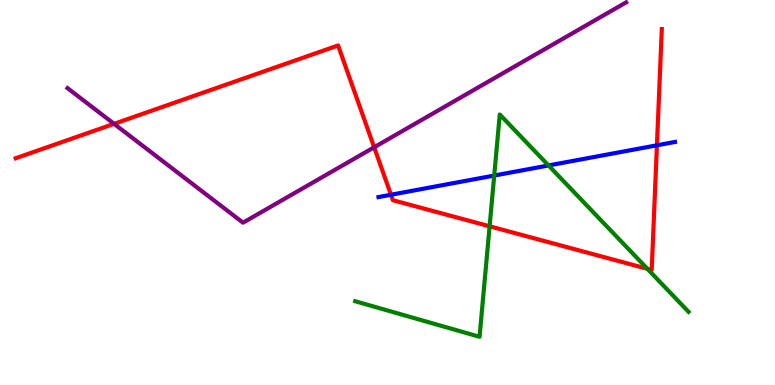[{'lines': ['blue', 'red'], 'intersections': [{'x': 5.04, 'y': 4.94}, {'x': 8.48, 'y': 6.23}]}, {'lines': ['green', 'red'], 'intersections': [{'x': 6.32, 'y': 4.12}, {'x': 8.35, 'y': 3.02}]}, {'lines': ['purple', 'red'], 'intersections': [{'x': 1.47, 'y': 6.78}, {'x': 4.83, 'y': 6.17}]}, {'lines': ['blue', 'green'], 'intersections': [{'x': 6.38, 'y': 5.44}, {'x': 7.08, 'y': 5.7}]}, {'lines': ['blue', 'purple'], 'intersections': []}, {'lines': ['green', 'purple'], 'intersections': []}]